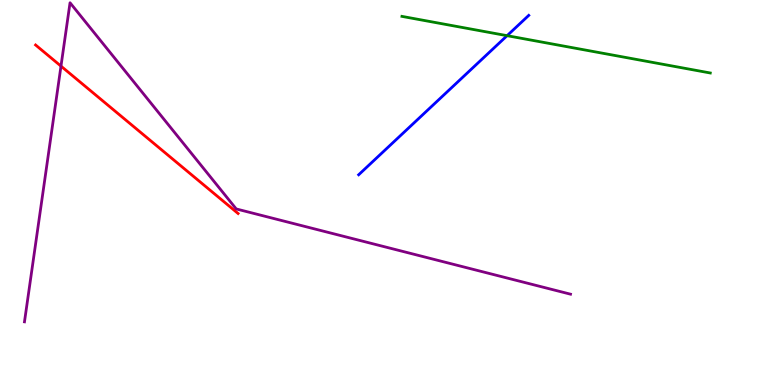[{'lines': ['blue', 'red'], 'intersections': []}, {'lines': ['green', 'red'], 'intersections': []}, {'lines': ['purple', 'red'], 'intersections': [{'x': 0.787, 'y': 8.28}]}, {'lines': ['blue', 'green'], 'intersections': [{'x': 6.54, 'y': 9.07}]}, {'lines': ['blue', 'purple'], 'intersections': []}, {'lines': ['green', 'purple'], 'intersections': []}]